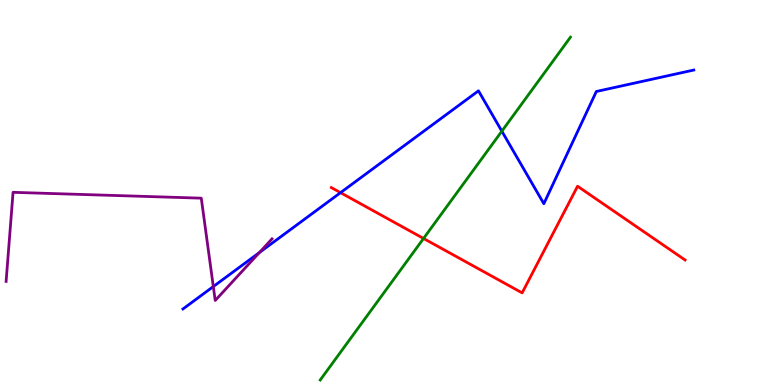[{'lines': ['blue', 'red'], 'intersections': [{'x': 4.39, 'y': 5.0}]}, {'lines': ['green', 'red'], 'intersections': [{'x': 5.46, 'y': 3.81}]}, {'lines': ['purple', 'red'], 'intersections': []}, {'lines': ['blue', 'green'], 'intersections': [{'x': 6.48, 'y': 6.59}]}, {'lines': ['blue', 'purple'], 'intersections': [{'x': 2.75, 'y': 2.56}, {'x': 3.35, 'y': 3.44}]}, {'lines': ['green', 'purple'], 'intersections': []}]